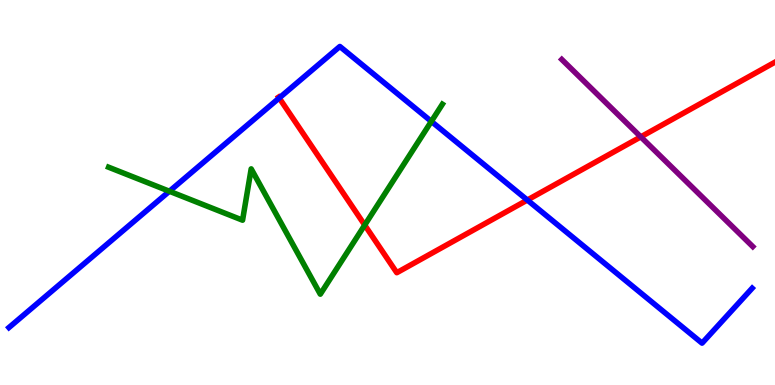[{'lines': ['blue', 'red'], 'intersections': [{'x': 3.6, 'y': 7.45}, {'x': 6.8, 'y': 4.8}]}, {'lines': ['green', 'red'], 'intersections': [{'x': 4.71, 'y': 4.15}]}, {'lines': ['purple', 'red'], 'intersections': [{'x': 8.27, 'y': 6.44}]}, {'lines': ['blue', 'green'], 'intersections': [{'x': 2.19, 'y': 5.03}, {'x': 5.57, 'y': 6.85}]}, {'lines': ['blue', 'purple'], 'intersections': []}, {'lines': ['green', 'purple'], 'intersections': []}]